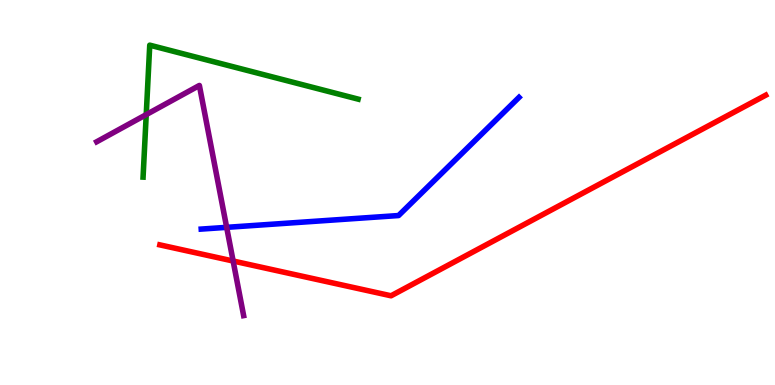[{'lines': ['blue', 'red'], 'intersections': []}, {'lines': ['green', 'red'], 'intersections': []}, {'lines': ['purple', 'red'], 'intersections': [{'x': 3.01, 'y': 3.22}]}, {'lines': ['blue', 'green'], 'intersections': []}, {'lines': ['blue', 'purple'], 'intersections': [{'x': 2.92, 'y': 4.09}]}, {'lines': ['green', 'purple'], 'intersections': [{'x': 1.89, 'y': 7.02}]}]